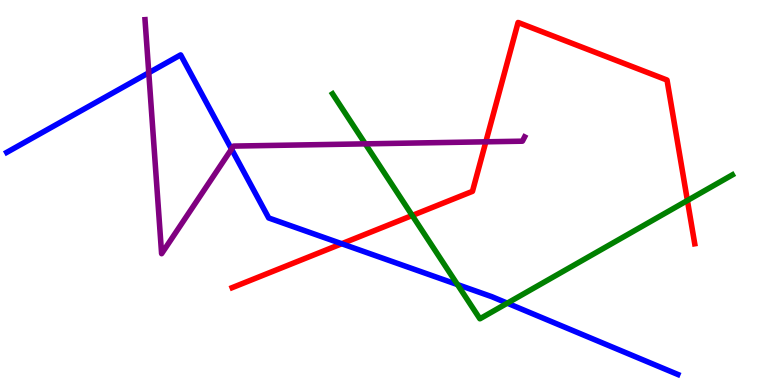[{'lines': ['blue', 'red'], 'intersections': [{'x': 4.41, 'y': 3.67}]}, {'lines': ['green', 'red'], 'intersections': [{'x': 5.32, 'y': 4.4}, {'x': 8.87, 'y': 4.79}]}, {'lines': ['purple', 'red'], 'intersections': [{'x': 6.27, 'y': 6.32}]}, {'lines': ['blue', 'green'], 'intersections': [{'x': 5.9, 'y': 2.61}, {'x': 6.55, 'y': 2.13}]}, {'lines': ['blue', 'purple'], 'intersections': [{'x': 1.92, 'y': 8.11}, {'x': 2.99, 'y': 6.13}]}, {'lines': ['green', 'purple'], 'intersections': [{'x': 4.71, 'y': 6.26}]}]